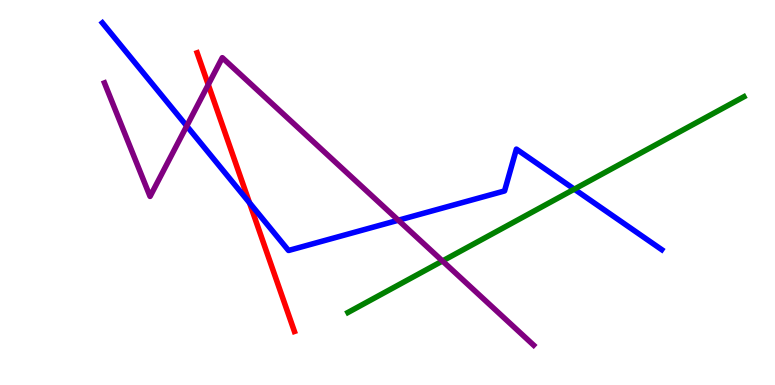[{'lines': ['blue', 'red'], 'intersections': [{'x': 3.22, 'y': 4.73}]}, {'lines': ['green', 'red'], 'intersections': []}, {'lines': ['purple', 'red'], 'intersections': [{'x': 2.69, 'y': 7.8}]}, {'lines': ['blue', 'green'], 'intersections': [{'x': 7.41, 'y': 5.09}]}, {'lines': ['blue', 'purple'], 'intersections': [{'x': 2.41, 'y': 6.73}, {'x': 5.14, 'y': 4.28}]}, {'lines': ['green', 'purple'], 'intersections': [{'x': 5.71, 'y': 3.22}]}]